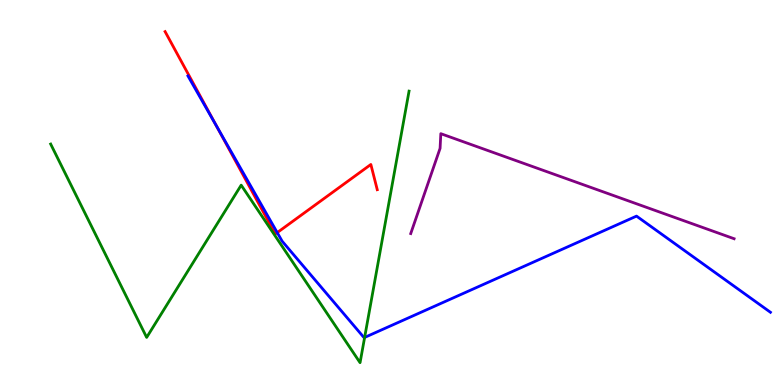[{'lines': ['blue', 'red'], 'intersections': [{'x': 2.79, 'y': 6.74}, {'x': 3.58, 'y': 3.96}]}, {'lines': ['green', 'red'], 'intersections': []}, {'lines': ['purple', 'red'], 'intersections': []}, {'lines': ['blue', 'green'], 'intersections': [{'x': 4.7, 'y': 1.24}]}, {'lines': ['blue', 'purple'], 'intersections': []}, {'lines': ['green', 'purple'], 'intersections': []}]